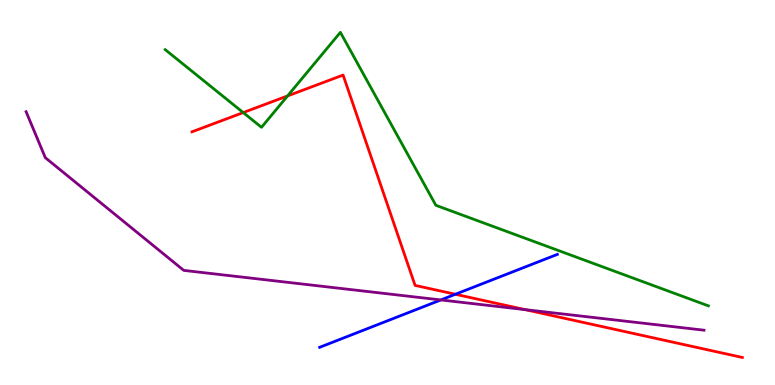[{'lines': ['blue', 'red'], 'intersections': [{'x': 5.88, 'y': 2.36}]}, {'lines': ['green', 'red'], 'intersections': [{'x': 3.14, 'y': 7.08}, {'x': 3.71, 'y': 7.51}]}, {'lines': ['purple', 'red'], 'intersections': [{'x': 6.78, 'y': 1.96}]}, {'lines': ['blue', 'green'], 'intersections': []}, {'lines': ['blue', 'purple'], 'intersections': [{'x': 5.69, 'y': 2.21}]}, {'lines': ['green', 'purple'], 'intersections': []}]